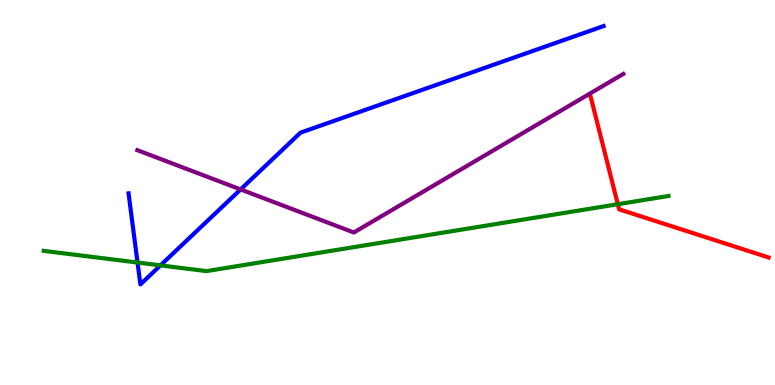[{'lines': ['blue', 'red'], 'intersections': []}, {'lines': ['green', 'red'], 'intersections': [{'x': 7.97, 'y': 4.7}]}, {'lines': ['purple', 'red'], 'intersections': []}, {'lines': ['blue', 'green'], 'intersections': [{'x': 1.77, 'y': 3.18}, {'x': 2.07, 'y': 3.11}]}, {'lines': ['blue', 'purple'], 'intersections': [{'x': 3.1, 'y': 5.08}]}, {'lines': ['green', 'purple'], 'intersections': []}]